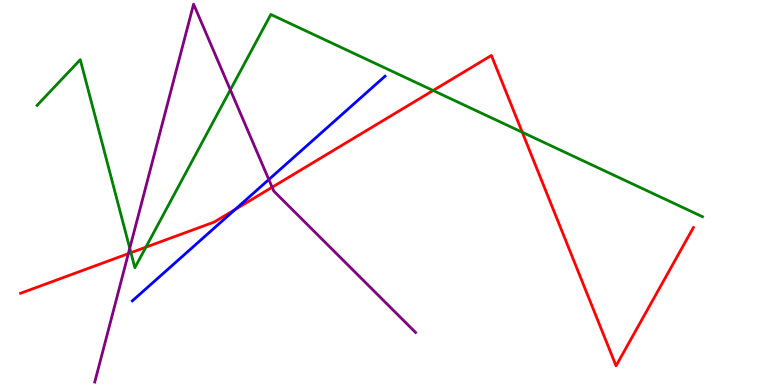[{'lines': ['blue', 'red'], 'intersections': [{'x': 3.03, 'y': 4.56}]}, {'lines': ['green', 'red'], 'intersections': [{'x': 1.69, 'y': 3.44}, {'x': 1.88, 'y': 3.58}, {'x': 5.59, 'y': 7.65}, {'x': 6.74, 'y': 6.56}]}, {'lines': ['purple', 'red'], 'intersections': [{'x': 1.66, 'y': 3.41}, {'x': 3.51, 'y': 5.14}]}, {'lines': ['blue', 'green'], 'intersections': []}, {'lines': ['blue', 'purple'], 'intersections': [{'x': 3.47, 'y': 5.34}]}, {'lines': ['green', 'purple'], 'intersections': [{'x': 1.67, 'y': 3.55}, {'x': 2.97, 'y': 7.67}]}]